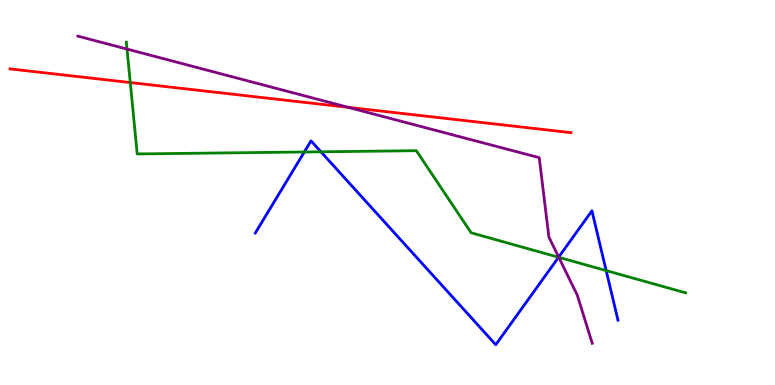[{'lines': ['blue', 'red'], 'intersections': []}, {'lines': ['green', 'red'], 'intersections': [{'x': 1.68, 'y': 7.86}]}, {'lines': ['purple', 'red'], 'intersections': [{'x': 4.49, 'y': 7.21}]}, {'lines': ['blue', 'green'], 'intersections': [{'x': 3.93, 'y': 6.05}, {'x': 4.14, 'y': 6.06}, {'x': 7.21, 'y': 3.32}, {'x': 7.82, 'y': 2.97}]}, {'lines': ['blue', 'purple'], 'intersections': [{'x': 7.21, 'y': 3.32}]}, {'lines': ['green', 'purple'], 'intersections': [{'x': 1.64, 'y': 8.73}, {'x': 7.21, 'y': 3.32}]}]